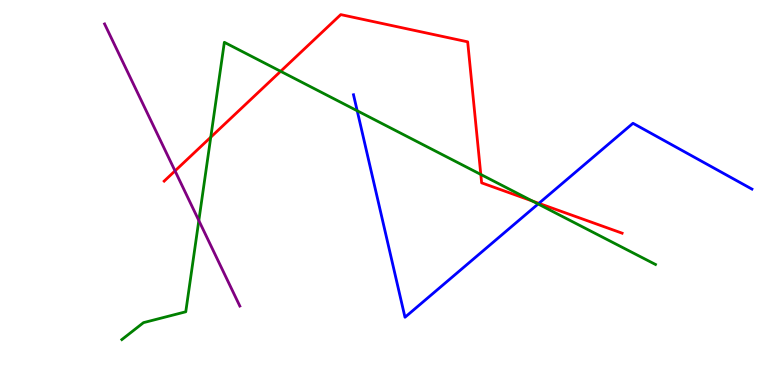[{'lines': ['blue', 'red'], 'intersections': [{'x': 6.95, 'y': 4.72}]}, {'lines': ['green', 'red'], 'intersections': [{'x': 2.72, 'y': 6.44}, {'x': 3.62, 'y': 8.15}, {'x': 6.2, 'y': 5.47}, {'x': 6.87, 'y': 4.78}]}, {'lines': ['purple', 'red'], 'intersections': [{'x': 2.26, 'y': 5.56}]}, {'lines': ['blue', 'green'], 'intersections': [{'x': 4.61, 'y': 7.12}, {'x': 6.94, 'y': 4.7}]}, {'lines': ['blue', 'purple'], 'intersections': []}, {'lines': ['green', 'purple'], 'intersections': [{'x': 2.57, 'y': 4.27}]}]